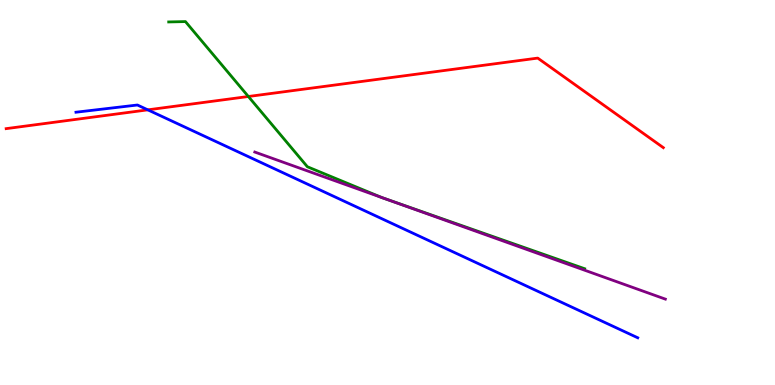[{'lines': ['blue', 'red'], 'intersections': [{'x': 1.91, 'y': 7.15}]}, {'lines': ['green', 'red'], 'intersections': [{'x': 3.2, 'y': 7.49}]}, {'lines': ['purple', 'red'], 'intersections': []}, {'lines': ['blue', 'green'], 'intersections': []}, {'lines': ['blue', 'purple'], 'intersections': []}, {'lines': ['green', 'purple'], 'intersections': [{'x': 4.93, 'y': 4.87}, {'x': 4.95, 'y': 4.85}]}]